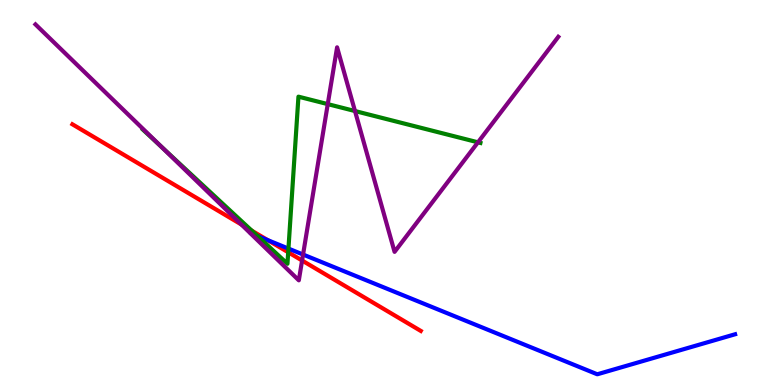[{'lines': ['blue', 'red'], 'intersections': [{'x': 3.46, 'y': 3.76}]}, {'lines': ['green', 'red'], 'intersections': [{'x': 3.25, 'y': 4.01}, {'x': 3.72, 'y': 3.45}]}, {'lines': ['purple', 'red'], 'intersections': [{'x': 3.11, 'y': 4.17}, {'x': 3.9, 'y': 3.23}]}, {'lines': ['blue', 'green'], 'intersections': [{'x': 3.32, 'y': 3.87}, {'x': 3.72, 'y': 3.54}]}, {'lines': ['blue', 'purple'], 'intersections': [{'x': 3.91, 'y': 3.39}]}, {'lines': ['green', 'purple'], 'intersections': [{'x': 2.09, 'y': 6.18}, {'x': 4.23, 'y': 7.3}, {'x': 4.58, 'y': 7.12}, {'x': 6.17, 'y': 6.3}]}]